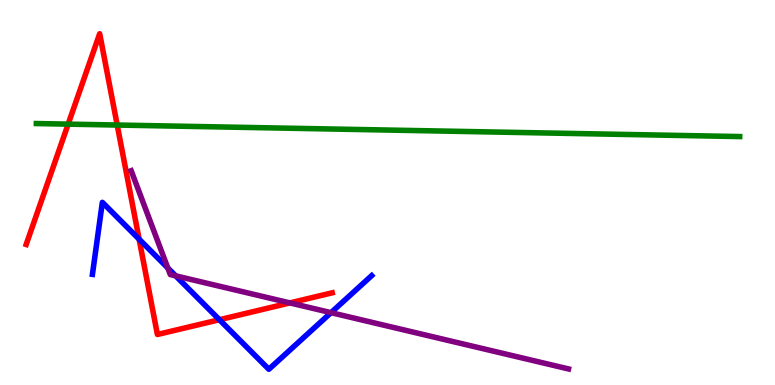[{'lines': ['blue', 'red'], 'intersections': [{'x': 1.8, 'y': 3.79}, {'x': 2.83, 'y': 1.7}]}, {'lines': ['green', 'red'], 'intersections': [{'x': 0.879, 'y': 6.78}, {'x': 1.51, 'y': 6.75}]}, {'lines': ['purple', 'red'], 'intersections': [{'x': 3.74, 'y': 2.13}]}, {'lines': ['blue', 'green'], 'intersections': []}, {'lines': ['blue', 'purple'], 'intersections': [{'x': 2.17, 'y': 3.04}, {'x': 2.27, 'y': 2.84}, {'x': 4.27, 'y': 1.88}]}, {'lines': ['green', 'purple'], 'intersections': []}]